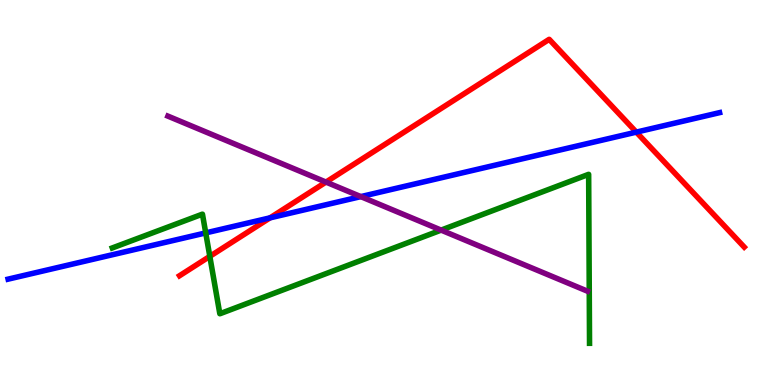[{'lines': ['blue', 'red'], 'intersections': [{'x': 3.48, 'y': 4.34}, {'x': 8.21, 'y': 6.57}]}, {'lines': ['green', 'red'], 'intersections': [{'x': 2.71, 'y': 3.34}]}, {'lines': ['purple', 'red'], 'intersections': [{'x': 4.21, 'y': 5.27}]}, {'lines': ['blue', 'green'], 'intersections': [{'x': 2.65, 'y': 3.95}]}, {'lines': ['blue', 'purple'], 'intersections': [{'x': 4.66, 'y': 4.89}]}, {'lines': ['green', 'purple'], 'intersections': [{'x': 5.69, 'y': 4.02}]}]